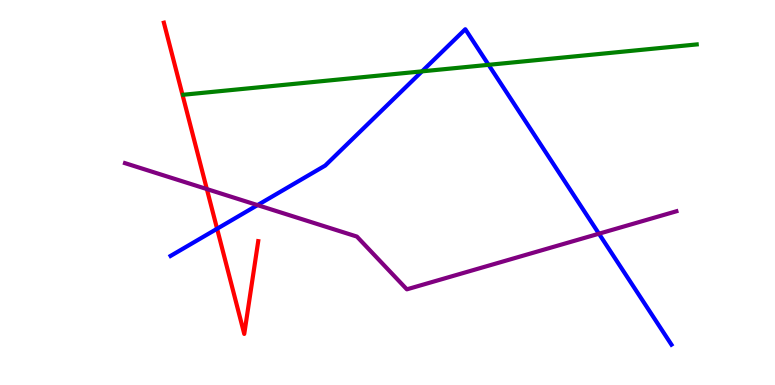[{'lines': ['blue', 'red'], 'intersections': [{'x': 2.8, 'y': 4.06}]}, {'lines': ['green', 'red'], 'intersections': []}, {'lines': ['purple', 'red'], 'intersections': [{'x': 2.67, 'y': 5.09}]}, {'lines': ['blue', 'green'], 'intersections': [{'x': 5.45, 'y': 8.15}, {'x': 6.3, 'y': 8.32}]}, {'lines': ['blue', 'purple'], 'intersections': [{'x': 3.32, 'y': 4.67}, {'x': 7.73, 'y': 3.93}]}, {'lines': ['green', 'purple'], 'intersections': []}]